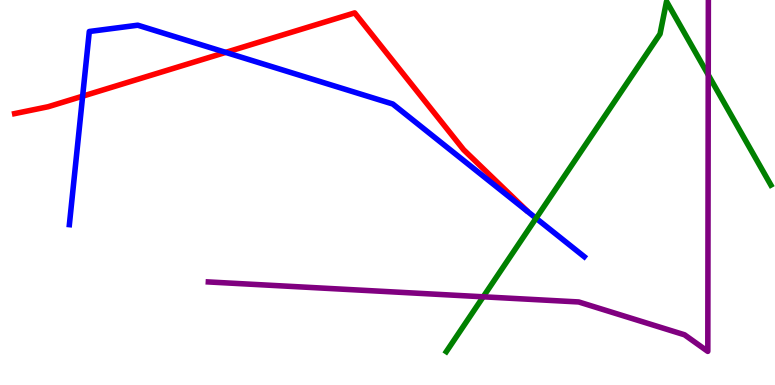[{'lines': ['blue', 'red'], 'intersections': [{'x': 1.07, 'y': 7.5}, {'x': 2.91, 'y': 8.64}]}, {'lines': ['green', 'red'], 'intersections': []}, {'lines': ['purple', 'red'], 'intersections': []}, {'lines': ['blue', 'green'], 'intersections': [{'x': 6.92, 'y': 4.33}]}, {'lines': ['blue', 'purple'], 'intersections': []}, {'lines': ['green', 'purple'], 'intersections': [{'x': 6.24, 'y': 2.29}, {'x': 9.14, 'y': 8.06}]}]